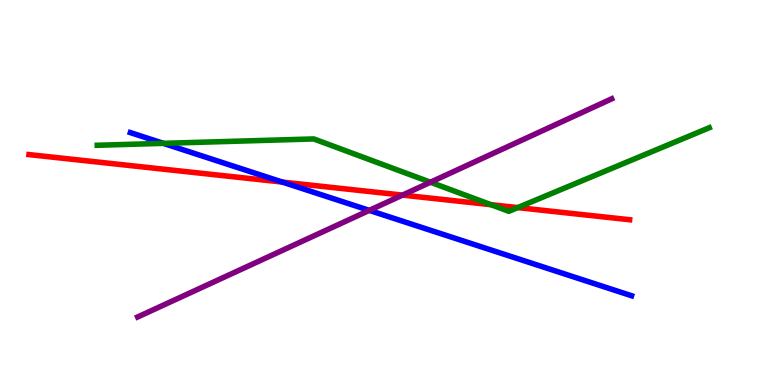[{'lines': ['blue', 'red'], 'intersections': [{'x': 3.64, 'y': 5.27}]}, {'lines': ['green', 'red'], 'intersections': [{'x': 6.34, 'y': 4.68}, {'x': 6.68, 'y': 4.61}]}, {'lines': ['purple', 'red'], 'intersections': [{'x': 5.19, 'y': 4.93}]}, {'lines': ['blue', 'green'], 'intersections': [{'x': 2.11, 'y': 6.28}]}, {'lines': ['blue', 'purple'], 'intersections': [{'x': 4.77, 'y': 4.54}]}, {'lines': ['green', 'purple'], 'intersections': [{'x': 5.55, 'y': 5.27}]}]